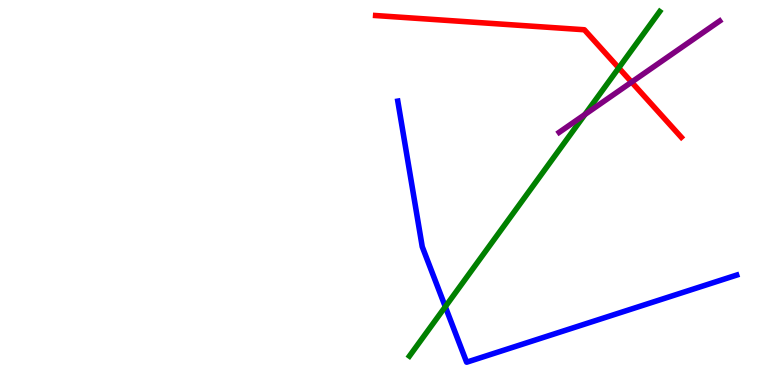[{'lines': ['blue', 'red'], 'intersections': []}, {'lines': ['green', 'red'], 'intersections': [{'x': 7.98, 'y': 8.24}]}, {'lines': ['purple', 'red'], 'intersections': [{'x': 8.15, 'y': 7.87}]}, {'lines': ['blue', 'green'], 'intersections': [{'x': 5.75, 'y': 2.03}]}, {'lines': ['blue', 'purple'], 'intersections': []}, {'lines': ['green', 'purple'], 'intersections': [{'x': 7.55, 'y': 7.03}]}]